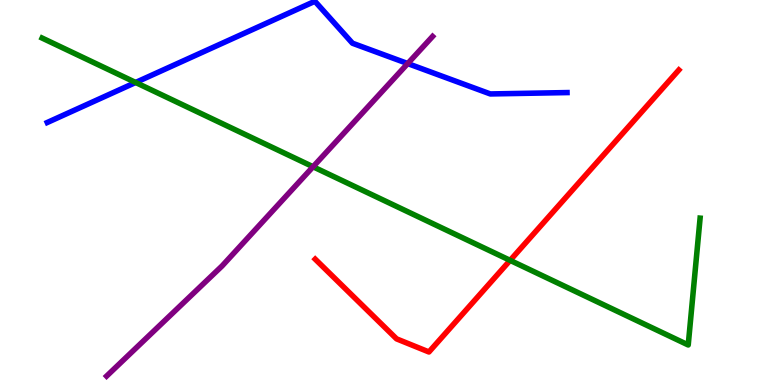[{'lines': ['blue', 'red'], 'intersections': []}, {'lines': ['green', 'red'], 'intersections': [{'x': 6.58, 'y': 3.24}]}, {'lines': ['purple', 'red'], 'intersections': []}, {'lines': ['blue', 'green'], 'intersections': [{'x': 1.75, 'y': 7.86}]}, {'lines': ['blue', 'purple'], 'intersections': [{'x': 5.26, 'y': 8.35}]}, {'lines': ['green', 'purple'], 'intersections': [{'x': 4.04, 'y': 5.67}]}]